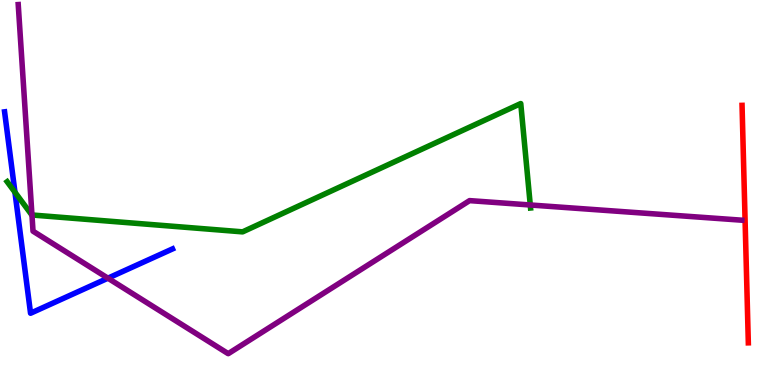[{'lines': ['blue', 'red'], 'intersections': []}, {'lines': ['green', 'red'], 'intersections': []}, {'lines': ['purple', 'red'], 'intersections': []}, {'lines': ['blue', 'green'], 'intersections': [{'x': 0.193, 'y': 5.01}]}, {'lines': ['blue', 'purple'], 'intersections': [{'x': 1.39, 'y': 2.77}]}, {'lines': ['green', 'purple'], 'intersections': [{'x': 0.412, 'y': 4.42}, {'x': 6.84, 'y': 4.68}]}]